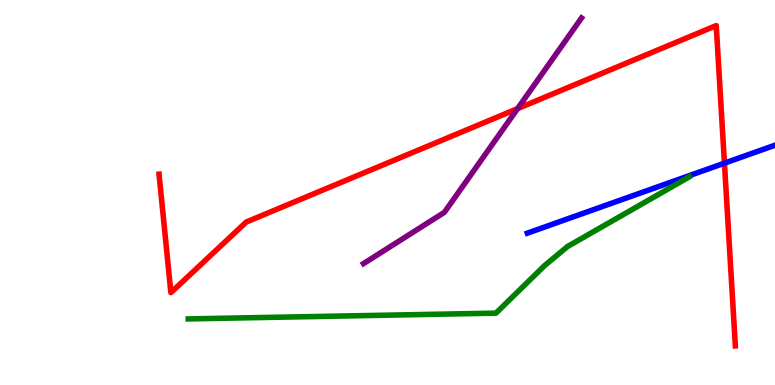[{'lines': ['blue', 'red'], 'intersections': [{'x': 9.35, 'y': 5.76}]}, {'lines': ['green', 'red'], 'intersections': []}, {'lines': ['purple', 'red'], 'intersections': [{'x': 6.68, 'y': 7.18}]}, {'lines': ['blue', 'green'], 'intersections': []}, {'lines': ['blue', 'purple'], 'intersections': []}, {'lines': ['green', 'purple'], 'intersections': []}]